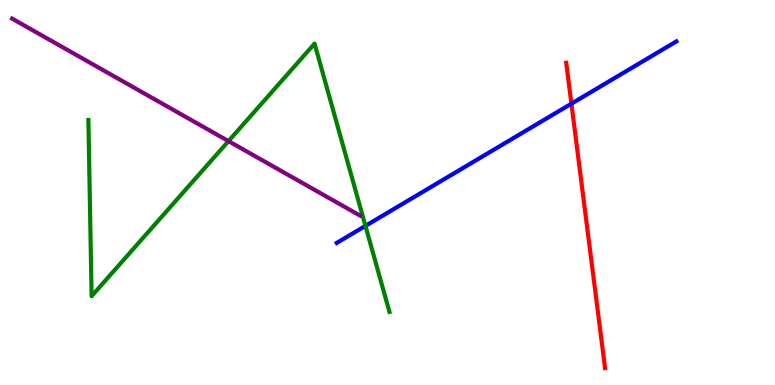[{'lines': ['blue', 'red'], 'intersections': [{'x': 7.37, 'y': 7.31}]}, {'lines': ['green', 'red'], 'intersections': []}, {'lines': ['purple', 'red'], 'intersections': []}, {'lines': ['blue', 'green'], 'intersections': [{'x': 4.72, 'y': 4.13}]}, {'lines': ['blue', 'purple'], 'intersections': []}, {'lines': ['green', 'purple'], 'intersections': [{'x': 2.95, 'y': 6.33}]}]